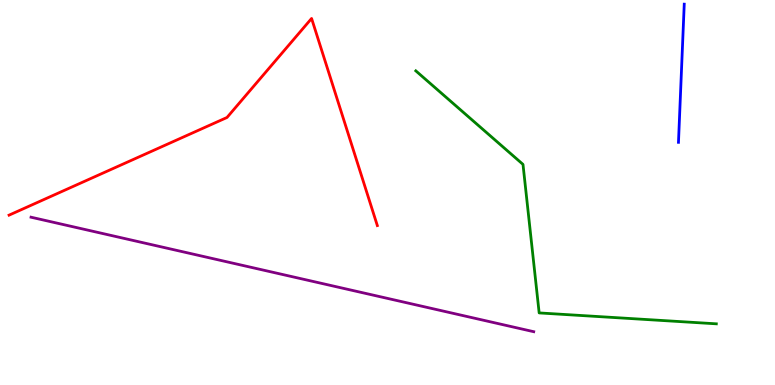[{'lines': ['blue', 'red'], 'intersections': []}, {'lines': ['green', 'red'], 'intersections': []}, {'lines': ['purple', 'red'], 'intersections': []}, {'lines': ['blue', 'green'], 'intersections': []}, {'lines': ['blue', 'purple'], 'intersections': []}, {'lines': ['green', 'purple'], 'intersections': []}]